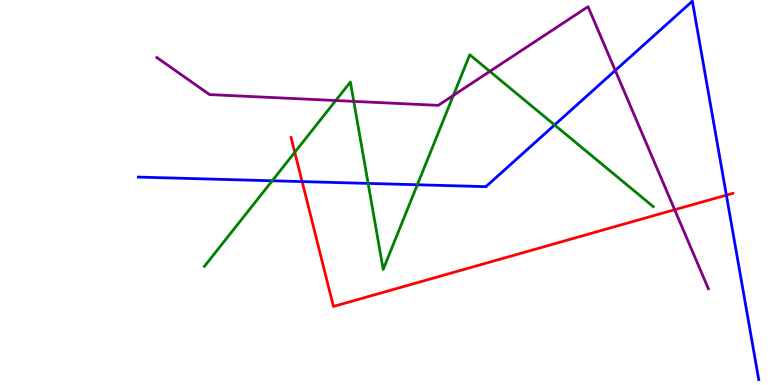[{'lines': ['blue', 'red'], 'intersections': [{'x': 3.9, 'y': 5.28}, {'x': 9.37, 'y': 4.93}]}, {'lines': ['green', 'red'], 'intersections': [{'x': 3.8, 'y': 6.04}]}, {'lines': ['purple', 'red'], 'intersections': [{'x': 8.71, 'y': 4.55}]}, {'lines': ['blue', 'green'], 'intersections': [{'x': 3.51, 'y': 5.3}, {'x': 4.75, 'y': 5.24}, {'x': 5.39, 'y': 5.2}, {'x': 7.16, 'y': 6.75}]}, {'lines': ['blue', 'purple'], 'intersections': [{'x': 7.94, 'y': 8.17}]}, {'lines': ['green', 'purple'], 'intersections': [{'x': 4.33, 'y': 7.39}, {'x': 4.56, 'y': 7.37}, {'x': 5.85, 'y': 7.52}, {'x': 6.32, 'y': 8.15}]}]